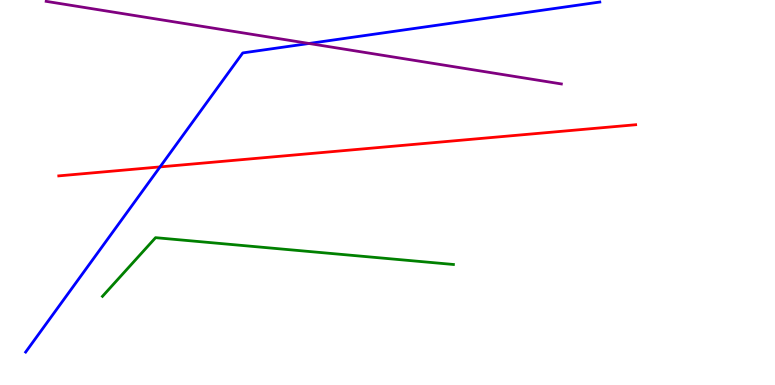[{'lines': ['blue', 'red'], 'intersections': [{'x': 2.07, 'y': 5.67}]}, {'lines': ['green', 'red'], 'intersections': []}, {'lines': ['purple', 'red'], 'intersections': []}, {'lines': ['blue', 'green'], 'intersections': []}, {'lines': ['blue', 'purple'], 'intersections': [{'x': 3.99, 'y': 8.87}]}, {'lines': ['green', 'purple'], 'intersections': []}]